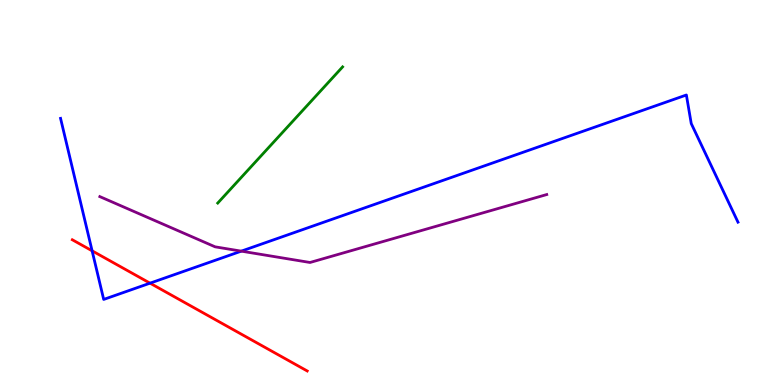[{'lines': ['blue', 'red'], 'intersections': [{'x': 1.19, 'y': 3.49}, {'x': 1.94, 'y': 2.64}]}, {'lines': ['green', 'red'], 'intersections': []}, {'lines': ['purple', 'red'], 'intersections': []}, {'lines': ['blue', 'green'], 'intersections': []}, {'lines': ['blue', 'purple'], 'intersections': [{'x': 3.11, 'y': 3.48}]}, {'lines': ['green', 'purple'], 'intersections': []}]